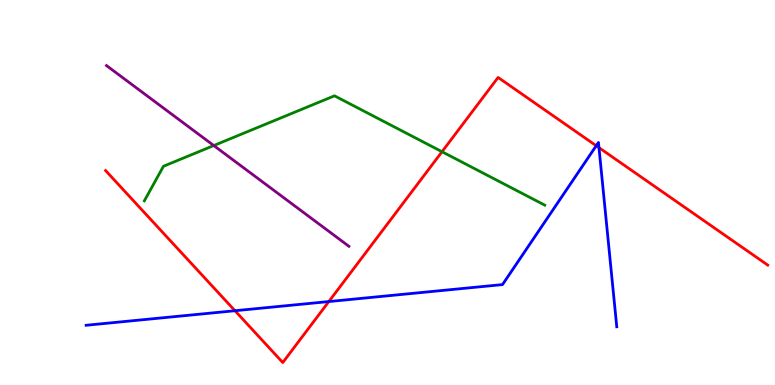[{'lines': ['blue', 'red'], 'intersections': [{'x': 3.03, 'y': 1.93}, {'x': 4.24, 'y': 2.17}, {'x': 7.69, 'y': 6.21}, {'x': 7.73, 'y': 6.17}]}, {'lines': ['green', 'red'], 'intersections': [{'x': 5.7, 'y': 6.06}]}, {'lines': ['purple', 'red'], 'intersections': []}, {'lines': ['blue', 'green'], 'intersections': []}, {'lines': ['blue', 'purple'], 'intersections': []}, {'lines': ['green', 'purple'], 'intersections': [{'x': 2.76, 'y': 6.22}]}]